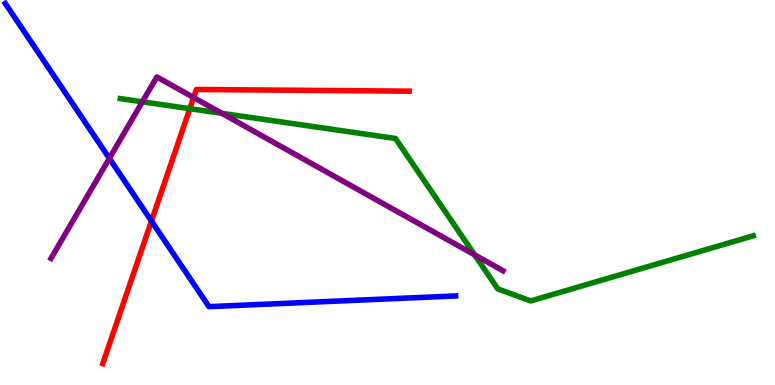[{'lines': ['blue', 'red'], 'intersections': [{'x': 1.95, 'y': 4.26}]}, {'lines': ['green', 'red'], 'intersections': [{'x': 2.45, 'y': 7.18}]}, {'lines': ['purple', 'red'], 'intersections': [{'x': 2.5, 'y': 7.47}]}, {'lines': ['blue', 'green'], 'intersections': []}, {'lines': ['blue', 'purple'], 'intersections': [{'x': 1.41, 'y': 5.89}]}, {'lines': ['green', 'purple'], 'intersections': [{'x': 1.84, 'y': 7.36}, {'x': 2.86, 'y': 7.06}, {'x': 6.12, 'y': 3.38}]}]